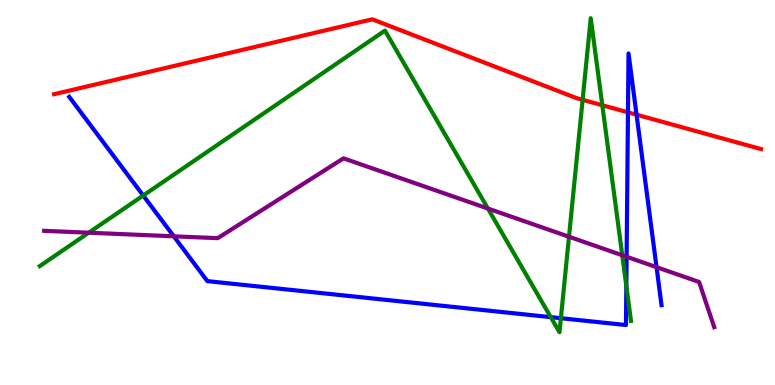[{'lines': ['blue', 'red'], 'intersections': [{'x': 8.1, 'y': 7.08}, {'x': 8.21, 'y': 7.02}]}, {'lines': ['green', 'red'], 'intersections': [{'x': 7.52, 'y': 7.41}, {'x': 7.77, 'y': 7.27}]}, {'lines': ['purple', 'red'], 'intersections': []}, {'lines': ['blue', 'green'], 'intersections': [{'x': 1.85, 'y': 4.92}, {'x': 7.11, 'y': 1.76}, {'x': 7.24, 'y': 1.73}, {'x': 8.08, 'y': 2.57}]}, {'lines': ['blue', 'purple'], 'intersections': [{'x': 2.24, 'y': 3.86}, {'x': 8.09, 'y': 3.33}, {'x': 8.47, 'y': 3.06}]}, {'lines': ['green', 'purple'], 'intersections': [{'x': 1.14, 'y': 3.96}, {'x': 6.3, 'y': 4.58}, {'x': 7.34, 'y': 3.85}, {'x': 8.03, 'y': 3.37}]}]